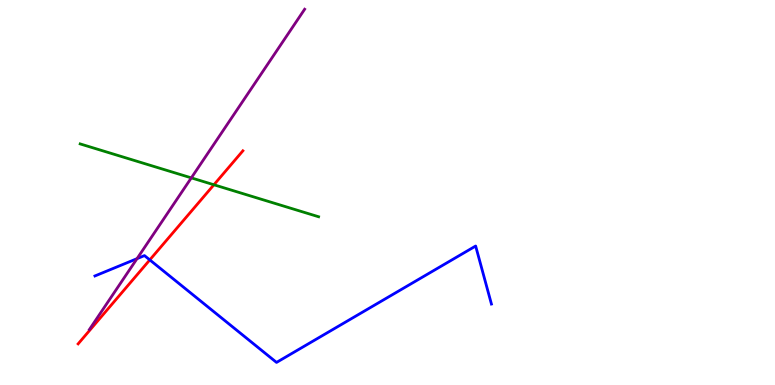[{'lines': ['blue', 'red'], 'intersections': [{'x': 1.93, 'y': 3.25}]}, {'lines': ['green', 'red'], 'intersections': [{'x': 2.76, 'y': 5.2}]}, {'lines': ['purple', 'red'], 'intersections': []}, {'lines': ['blue', 'green'], 'intersections': []}, {'lines': ['blue', 'purple'], 'intersections': [{'x': 1.77, 'y': 3.28}]}, {'lines': ['green', 'purple'], 'intersections': [{'x': 2.47, 'y': 5.38}]}]